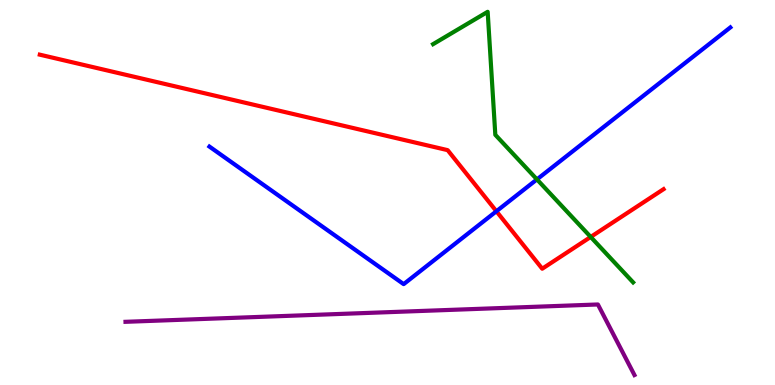[{'lines': ['blue', 'red'], 'intersections': [{'x': 6.41, 'y': 4.51}]}, {'lines': ['green', 'red'], 'intersections': [{'x': 7.62, 'y': 3.85}]}, {'lines': ['purple', 'red'], 'intersections': []}, {'lines': ['blue', 'green'], 'intersections': [{'x': 6.93, 'y': 5.34}]}, {'lines': ['blue', 'purple'], 'intersections': []}, {'lines': ['green', 'purple'], 'intersections': []}]